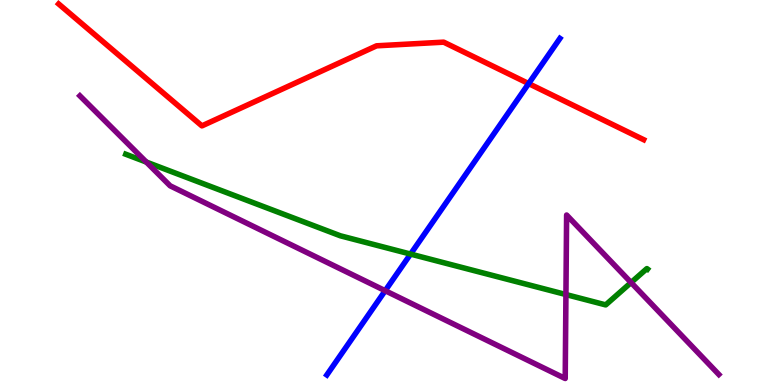[{'lines': ['blue', 'red'], 'intersections': [{'x': 6.82, 'y': 7.83}]}, {'lines': ['green', 'red'], 'intersections': []}, {'lines': ['purple', 'red'], 'intersections': []}, {'lines': ['blue', 'green'], 'intersections': [{'x': 5.3, 'y': 3.4}]}, {'lines': ['blue', 'purple'], 'intersections': [{'x': 4.97, 'y': 2.45}]}, {'lines': ['green', 'purple'], 'intersections': [{'x': 1.89, 'y': 5.79}, {'x': 7.3, 'y': 2.35}, {'x': 8.14, 'y': 2.66}]}]